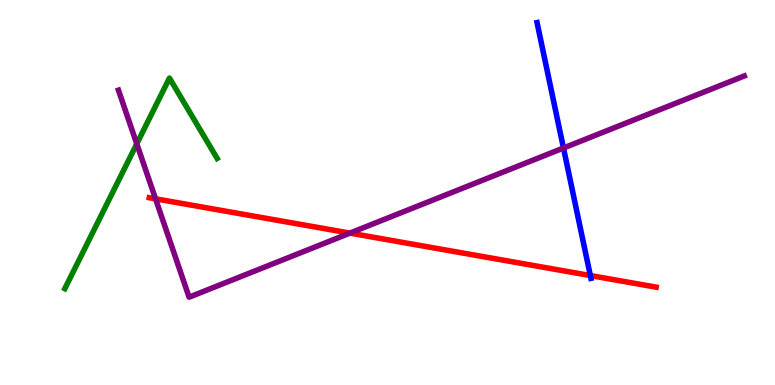[{'lines': ['blue', 'red'], 'intersections': [{'x': 7.62, 'y': 2.84}]}, {'lines': ['green', 'red'], 'intersections': []}, {'lines': ['purple', 'red'], 'intersections': [{'x': 2.01, 'y': 4.84}, {'x': 4.51, 'y': 3.95}]}, {'lines': ['blue', 'green'], 'intersections': []}, {'lines': ['blue', 'purple'], 'intersections': [{'x': 7.27, 'y': 6.16}]}, {'lines': ['green', 'purple'], 'intersections': [{'x': 1.76, 'y': 6.26}]}]